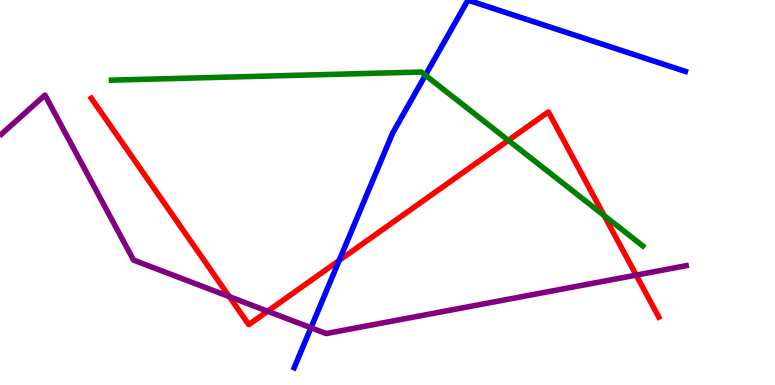[{'lines': ['blue', 'red'], 'intersections': [{'x': 4.38, 'y': 3.24}]}, {'lines': ['green', 'red'], 'intersections': [{'x': 6.56, 'y': 6.35}, {'x': 7.8, 'y': 4.4}]}, {'lines': ['purple', 'red'], 'intersections': [{'x': 2.96, 'y': 2.3}, {'x': 3.45, 'y': 1.92}, {'x': 8.21, 'y': 2.85}]}, {'lines': ['blue', 'green'], 'intersections': [{'x': 5.49, 'y': 8.05}]}, {'lines': ['blue', 'purple'], 'intersections': [{'x': 4.01, 'y': 1.49}]}, {'lines': ['green', 'purple'], 'intersections': []}]